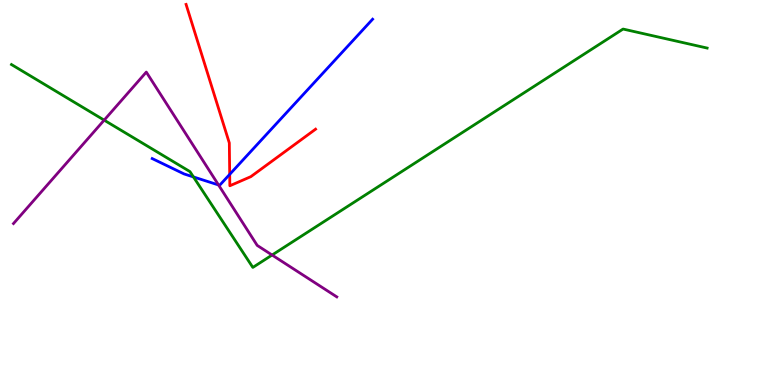[{'lines': ['blue', 'red'], 'intersections': [{'x': 2.96, 'y': 5.47}]}, {'lines': ['green', 'red'], 'intersections': []}, {'lines': ['purple', 'red'], 'intersections': []}, {'lines': ['blue', 'green'], 'intersections': [{'x': 2.5, 'y': 5.4}]}, {'lines': ['blue', 'purple'], 'intersections': [{'x': 2.82, 'y': 5.2}]}, {'lines': ['green', 'purple'], 'intersections': [{'x': 1.34, 'y': 6.88}, {'x': 3.51, 'y': 3.38}]}]